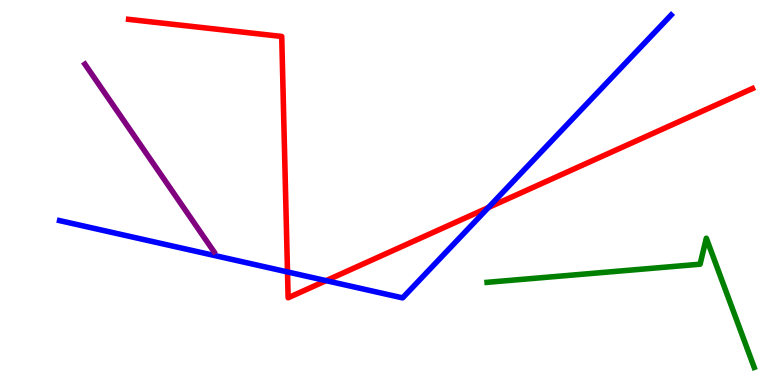[{'lines': ['blue', 'red'], 'intersections': [{'x': 3.71, 'y': 2.94}, {'x': 4.21, 'y': 2.71}, {'x': 6.3, 'y': 4.61}]}, {'lines': ['green', 'red'], 'intersections': []}, {'lines': ['purple', 'red'], 'intersections': []}, {'lines': ['blue', 'green'], 'intersections': []}, {'lines': ['blue', 'purple'], 'intersections': []}, {'lines': ['green', 'purple'], 'intersections': []}]